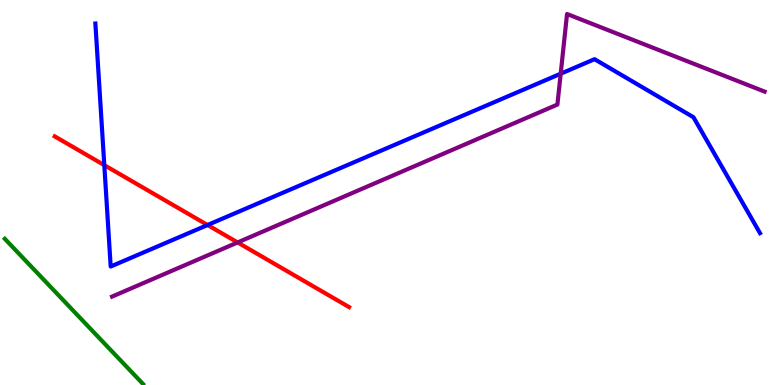[{'lines': ['blue', 'red'], 'intersections': [{'x': 1.35, 'y': 5.71}, {'x': 2.68, 'y': 4.16}]}, {'lines': ['green', 'red'], 'intersections': []}, {'lines': ['purple', 'red'], 'intersections': [{'x': 3.07, 'y': 3.7}]}, {'lines': ['blue', 'green'], 'intersections': []}, {'lines': ['blue', 'purple'], 'intersections': [{'x': 7.23, 'y': 8.09}]}, {'lines': ['green', 'purple'], 'intersections': []}]